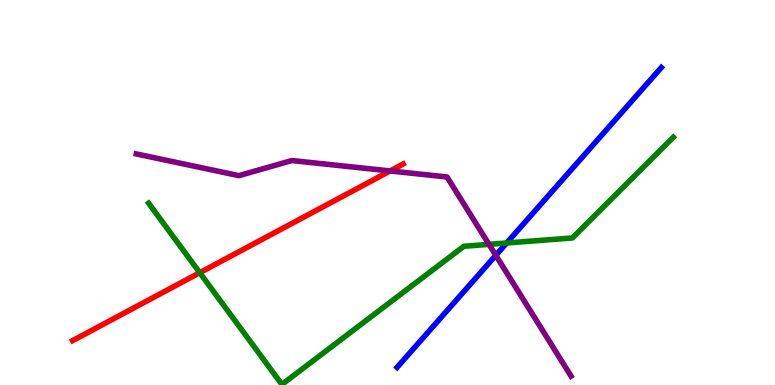[{'lines': ['blue', 'red'], 'intersections': []}, {'lines': ['green', 'red'], 'intersections': [{'x': 2.58, 'y': 2.92}]}, {'lines': ['purple', 'red'], 'intersections': [{'x': 5.03, 'y': 5.56}]}, {'lines': ['blue', 'green'], 'intersections': [{'x': 6.54, 'y': 3.69}]}, {'lines': ['blue', 'purple'], 'intersections': [{'x': 6.4, 'y': 3.37}]}, {'lines': ['green', 'purple'], 'intersections': [{'x': 6.31, 'y': 3.65}]}]